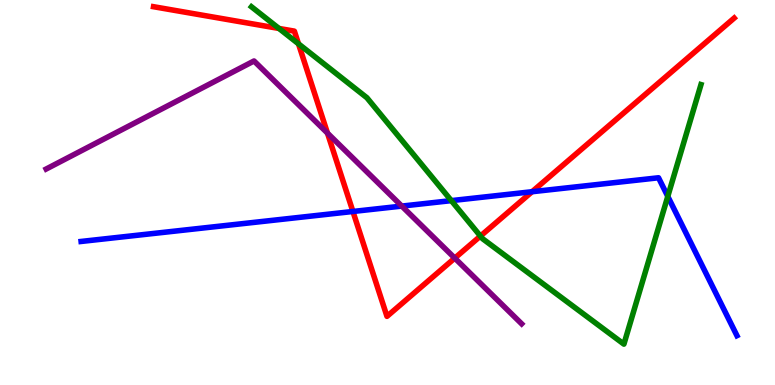[{'lines': ['blue', 'red'], 'intersections': [{'x': 4.55, 'y': 4.51}, {'x': 6.87, 'y': 5.02}]}, {'lines': ['green', 'red'], 'intersections': [{'x': 3.6, 'y': 9.26}, {'x': 3.85, 'y': 8.86}, {'x': 6.2, 'y': 3.87}]}, {'lines': ['purple', 'red'], 'intersections': [{'x': 4.23, 'y': 6.54}, {'x': 5.87, 'y': 3.3}]}, {'lines': ['blue', 'green'], 'intersections': [{'x': 5.82, 'y': 4.79}, {'x': 8.62, 'y': 4.9}]}, {'lines': ['blue', 'purple'], 'intersections': [{'x': 5.18, 'y': 4.65}]}, {'lines': ['green', 'purple'], 'intersections': []}]